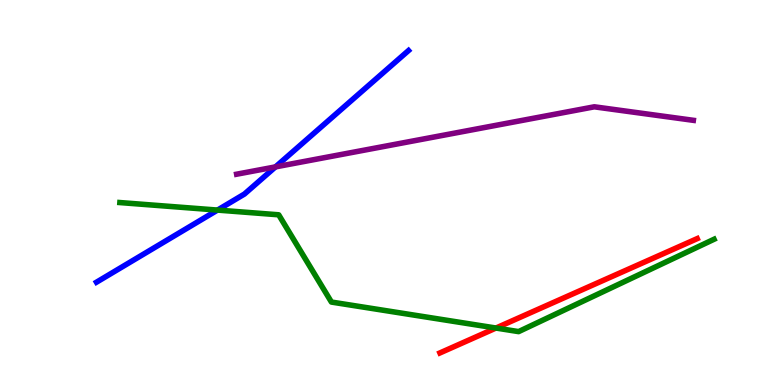[{'lines': ['blue', 'red'], 'intersections': []}, {'lines': ['green', 'red'], 'intersections': [{'x': 6.4, 'y': 1.48}]}, {'lines': ['purple', 'red'], 'intersections': []}, {'lines': ['blue', 'green'], 'intersections': [{'x': 2.81, 'y': 4.54}]}, {'lines': ['blue', 'purple'], 'intersections': [{'x': 3.55, 'y': 5.67}]}, {'lines': ['green', 'purple'], 'intersections': []}]